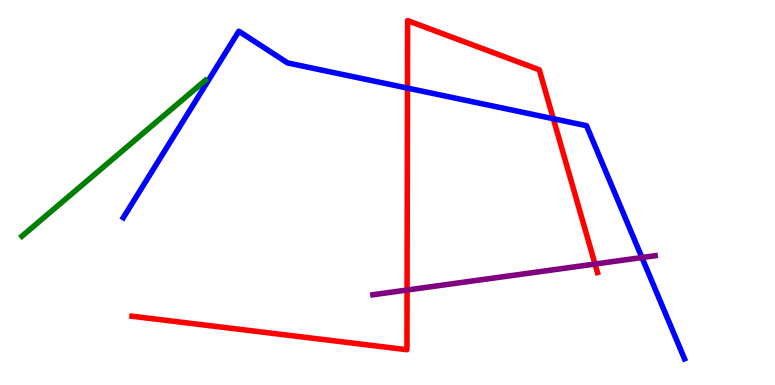[{'lines': ['blue', 'red'], 'intersections': [{'x': 5.26, 'y': 7.71}, {'x': 7.14, 'y': 6.92}]}, {'lines': ['green', 'red'], 'intersections': []}, {'lines': ['purple', 'red'], 'intersections': [{'x': 5.25, 'y': 2.47}, {'x': 7.68, 'y': 3.14}]}, {'lines': ['blue', 'green'], 'intersections': []}, {'lines': ['blue', 'purple'], 'intersections': [{'x': 8.28, 'y': 3.31}]}, {'lines': ['green', 'purple'], 'intersections': []}]